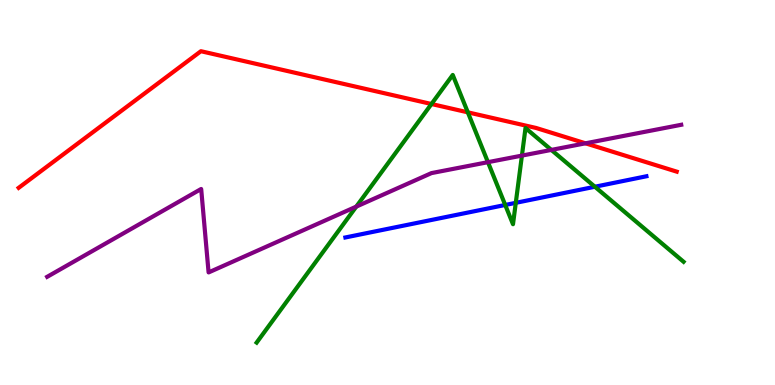[{'lines': ['blue', 'red'], 'intersections': []}, {'lines': ['green', 'red'], 'intersections': [{'x': 5.57, 'y': 7.3}, {'x': 6.04, 'y': 7.08}]}, {'lines': ['purple', 'red'], 'intersections': [{'x': 7.55, 'y': 6.28}]}, {'lines': ['blue', 'green'], 'intersections': [{'x': 6.52, 'y': 4.68}, {'x': 6.66, 'y': 4.73}, {'x': 7.68, 'y': 5.15}]}, {'lines': ['blue', 'purple'], 'intersections': []}, {'lines': ['green', 'purple'], 'intersections': [{'x': 4.6, 'y': 4.63}, {'x': 6.3, 'y': 5.79}, {'x': 6.73, 'y': 5.96}, {'x': 7.11, 'y': 6.11}]}]